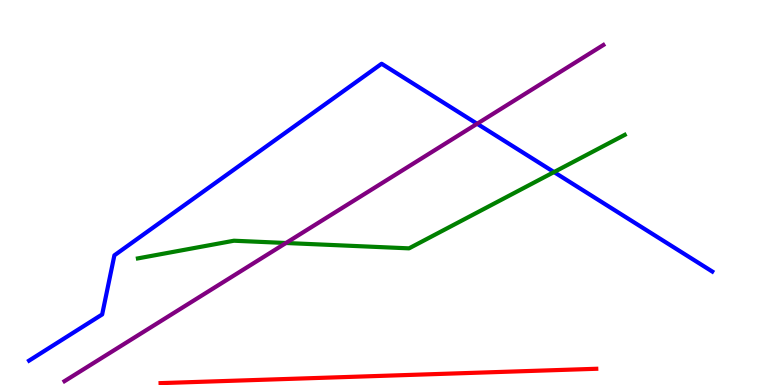[{'lines': ['blue', 'red'], 'intersections': []}, {'lines': ['green', 'red'], 'intersections': []}, {'lines': ['purple', 'red'], 'intersections': []}, {'lines': ['blue', 'green'], 'intersections': [{'x': 7.15, 'y': 5.53}]}, {'lines': ['blue', 'purple'], 'intersections': [{'x': 6.16, 'y': 6.79}]}, {'lines': ['green', 'purple'], 'intersections': [{'x': 3.69, 'y': 3.69}]}]